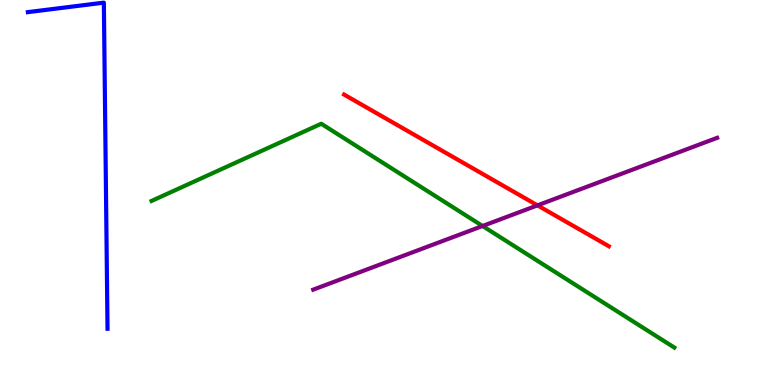[{'lines': ['blue', 'red'], 'intersections': []}, {'lines': ['green', 'red'], 'intersections': []}, {'lines': ['purple', 'red'], 'intersections': [{'x': 6.94, 'y': 4.67}]}, {'lines': ['blue', 'green'], 'intersections': []}, {'lines': ['blue', 'purple'], 'intersections': []}, {'lines': ['green', 'purple'], 'intersections': [{'x': 6.23, 'y': 4.13}]}]